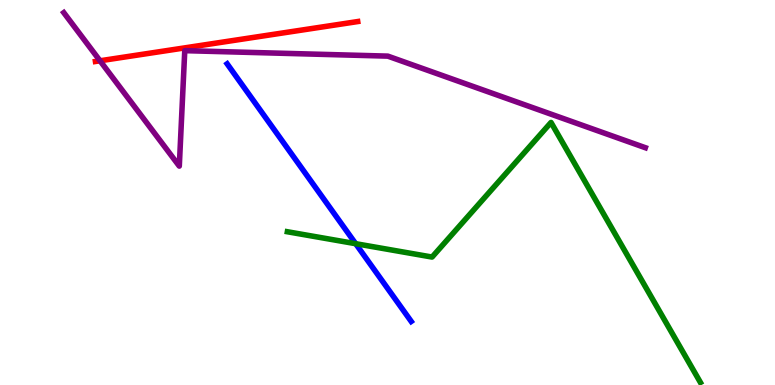[{'lines': ['blue', 'red'], 'intersections': []}, {'lines': ['green', 'red'], 'intersections': []}, {'lines': ['purple', 'red'], 'intersections': [{'x': 1.29, 'y': 8.42}]}, {'lines': ['blue', 'green'], 'intersections': [{'x': 4.59, 'y': 3.67}]}, {'lines': ['blue', 'purple'], 'intersections': []}, {'lines': ['green', 'purple'], 'intersections': []}]